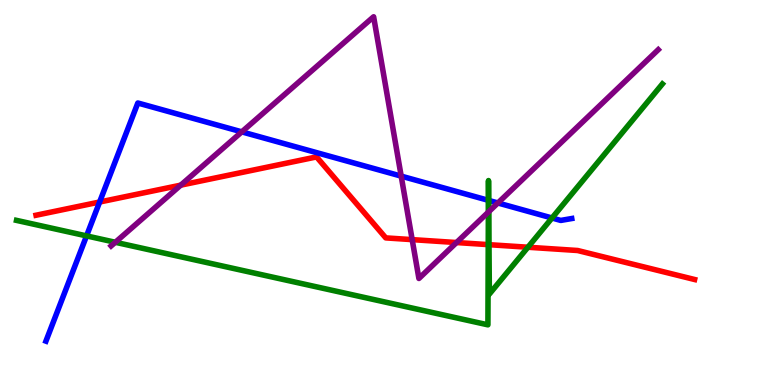[{'lines': ['blue', 'red'], 'intersections': [{'x': 1.29, 'y': 4.75}]}, {'lines': ['green', 'red'], 'intersections': [{'x': 6.3, 'y': 3.65}, {'x': 6.31, 'y': 3.64}, {'x': 6.81, 'y': 3.58}]}, {'lines': ['purple', 'red'], 'intersections': [{'x': 2.33, 'y': 5.19}, {'x': 5.32, 'y': 3.78}, {'x': 5.89, 'y': 3.7}]}, {'lines': ['blue', 'green'], 'intersections': [{'x': 1.12, 'y': 3.87}, {'x': 6.3, 'y': 4.8}, {'x': 6.31, 'y': 4.79}, {'x': 7.12, 'y': 4.34}]}, {'lines': ['blue', 'purple'], 'intersections': [{'x': 3.12, 'y': 6.58}, {'x': 5.18, 'y': 5.43}, {'x': 6.42, 'y': 4.73}]}, {'lines': ['green', 'purple'], 'intersections': [{'x': 1.49, 'y': 3.71}, {'x': 6.3, 'y': 4.49}, {'x': 6.31, 'y': 4.5}]}]